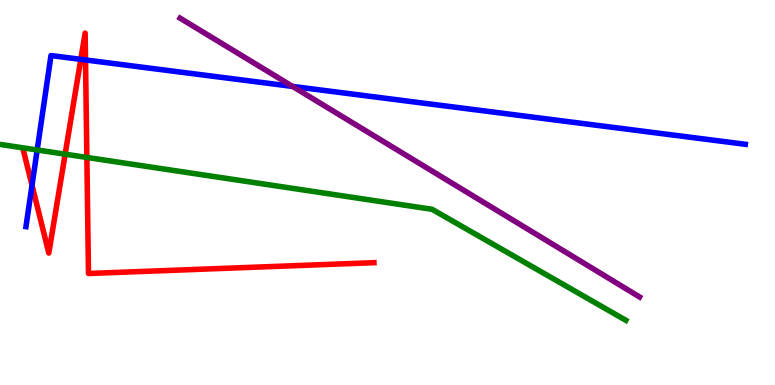[{'lines': ['blue', 'red'], 'intersections': [{'x': 0.413, 'y': 5.19}, {'x': 1.04, 'y': 8.46}, {'x': 1.1, 'y': 8.44}]}, {'lines': ['green', 'red'], 'intersections': [{'x': 0.841, 'y': 6.0}, {'x': 1.12, 'y': 5.91}]}, {'lines': ['purple', 'red'], 'intersections': []}, {'lines': ['blue', 'green'], 'intersections': [{'x': 0.48, 'y': 6.1}]}, {'lines': ['blue', 'purple'], 'intersections': [{'x': 3.78, 'y': 7.76}]}, {'lines': ['green', 'purple'], 'intersections': []}]